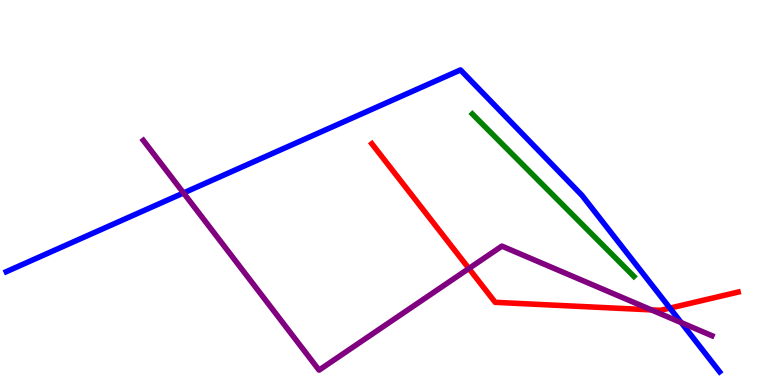[{'lines': ['blue', 'red'], 'intersections': [{'x': 8.64, 'y': 2.0}]}, {'lines': ['green', 'red'], 'intersections': []}, {'lines': ['purple', 'red'], 'intersections': [{'x': 6.05, 'y': 3.03}, {'x': 8.4, 'y': 1.95}]}, {'lines': ['blue', 'green'], 'intersections': []}, {'lines': ['blue', 'purple'], 'intersections': [{'x': 2.37, 'y': 4.99}, {'x': 8.79, 'y': 1.62}]}, {'lines': ['green', 'purple'], 'intersections': []}]